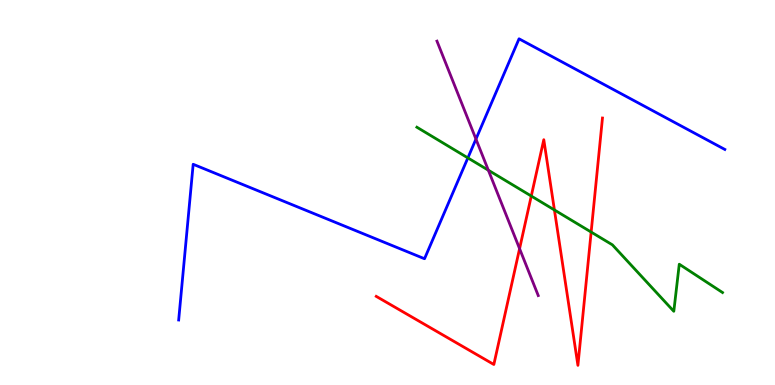[{'lines': ['blue', 'red'], 'intersections': []}, {'lines': ['green', 'red'], 'intersections': [{'x': 6.86, 'y': 4.91}, {'x': 7.15, 'y': 4.55}, {'x': 7.63, 'y': 3.97}]}, {'lines': ['purple', 'red'], 'intersections': [{'x': 6.7, 'y': 3.54}]}, {'lines': ['blue', 'green'], 'intersections': [{'x': 6.04, 'y': 5.9}]}, {'lines': ['blue', 'purple'], 'intersections': [{'x': 6.14, 'y': 6.39}]}, {'lines': ['green', 'purple'], 'intersections': [{'x': 6.3, 'y': 5.58}]}]